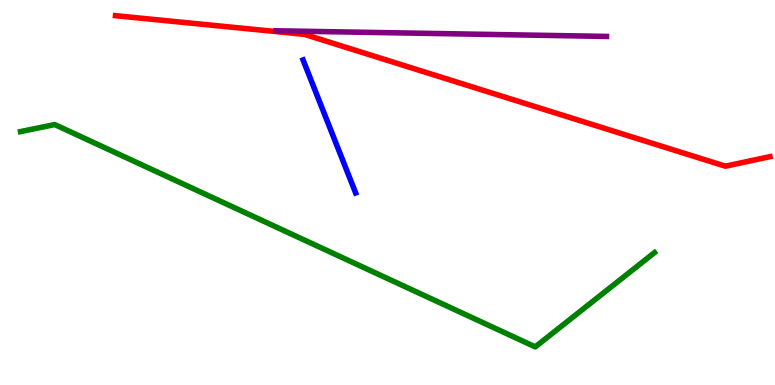[{'lines': ['blue', 'red'], 'intersections': []}, {'lines': ['green', 'red'], 'intersections': []}, {'lines': ['purple', 'red'], 'intersections': []}, {'lines': ['blue', 'green'], 'intersections': []}, {'lines': ['blue', 'purple'], 'intersections': []}, {'lines': ['green', 'purple'], 'intersections': []}]